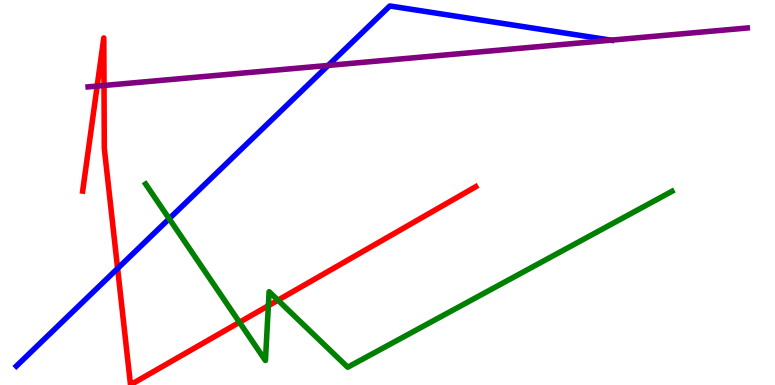[{'lines': ['blue', 'red'], 'intersections': [{'x': 1.52, 'y': 3.03}]}, {'lines': ['green', 'red'], 'intersections': [{'x': 3.09, 'y': 1.63}, {'x': 3.46, 'y': 2.06}, {'x': 3.59, 'y': 2.2}]}, {'lines': ['purple', 'red'], 'intersections': [{'x': 1.25, 'y': 7.76}, {'x': 1.34, 'y': 7.78}]}, {'lines': ['blue', 'green'], 'intersections': [{'x': 2.18, 'y': 4.32}]}, {'lines': ['blue', 'purple'], 'intersections': [{'x': 4.23, 'y': 8.3}, {'x': 7.88, 'y': 8.96}]}, {'lines': ['green', 'purple'], 'intersections': []}]